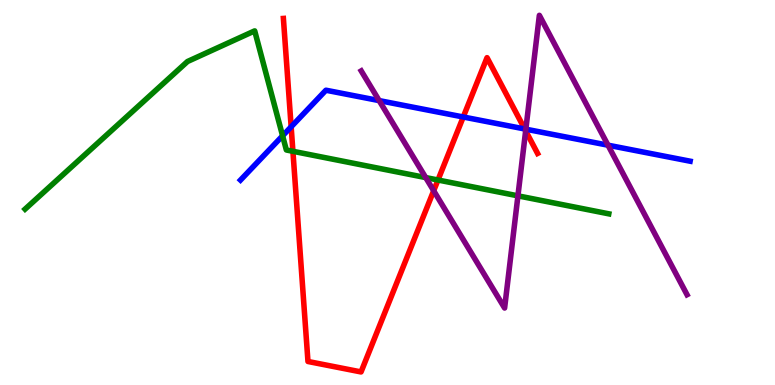[{'lines': ['blue', 'red'], 'intersections': [{'x': 3.76, 'y': 6.71}, {'x': 5.98, 'y': 6.96}, {'x': 6.77, 'y': 6.65}]}, {'lines': ['green', 'red'], 'intersections': [{'x': 3.78, 'y': 6.07}, {'x': 5.65, 'y': 5.32}]}, {'lines': ['purple', 'red'], 'intersections': [{'x': 5.6, 'y': 5.05}, {'x': 6.78, 'y': 6.6}]}, {'lines': ['blue', 'green'], 'intersections': [{'x': 3.65, 'y': 6.47}]}, {'lines': ['blue', 'purple'], 'intersections': [{'x': 4.89, 'y': 7.39}, {'x': 6.79, 'y': 6.64}, {'x': 7.85, 'y': 6.23}]}, {'lines': ['green', 'purple'], 'intersections': [{'x': 5.49, 'y': 5.39}, {'x': 6.68, 'y': 4.91}]}]